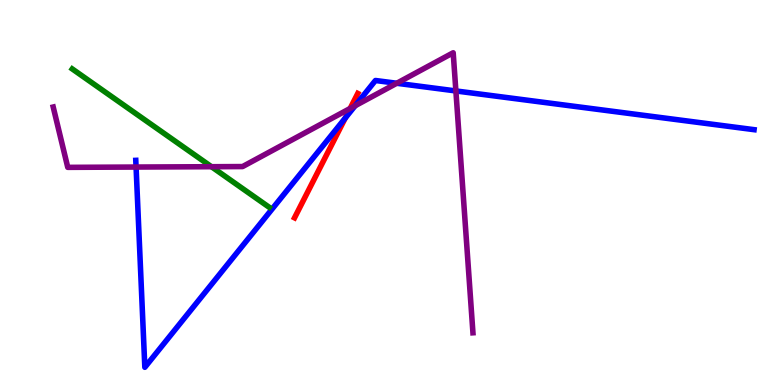[{'lines': ['blue', 'red'], 'intersections': [{'x': 4.46, 'y': 6.94}]}, {'lines': ['green', 'red'], 'intersections': []}, {'lines': ['purple', 'red'], 'intersections': [{'x': 4.52, 'y': 7.18}]}, {'lines': ['blue', 'green'], 'intersections': []}, {'lines': ['blue', 'purple'], 'intersections': [{'x': 1.76, 'y': 5.66}, {'x': 4.58, 'y': 7.25}, {'x': 5.12, 'y': 7.84}, {'x': 5.88, 'y': 7.64}]}, {'lines': ['green', 'purple'], 'intersections': [{'x': 2.73, 'y': 5.67}]}]